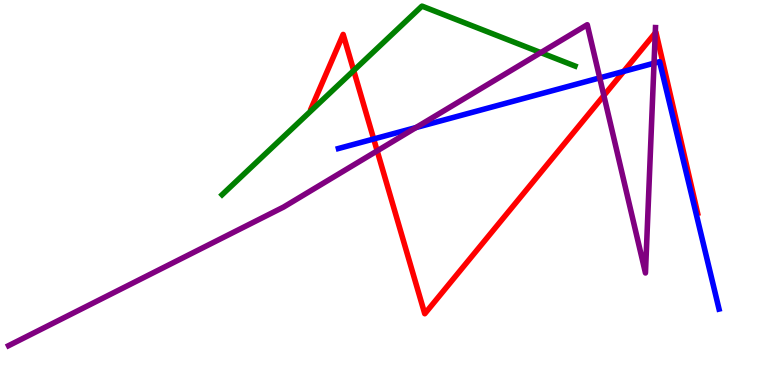[{'lines': ['blue', 'red'], 'intersections': [{'x': 4.82, 'y': 6.39}, {'x': 8.05, 'y': 8.15}]}, {'lines': ['green', 'red'], 'intersections': [{'x': 4.56, 'y': 8.17}]}, {'lines': ['purple', 'red'], 'intersections': [{'x': 4.87, 'y': 6.08}, {'x': 7.79, 'y': 7.52}, {'x': 8.46, 'y': 9.14}]}, {'lines': ['blue', 'green'], 'intersections': []}, {'lines': ['blue', 'purple'], 'intersections': [{'x': 5.37, 'y': 6.69}, {'x': 7.74, 'y': 7.98}, {'x': 8.44, 'y': 8.36}]}, {'lines': ['green', 'purple'], 'intersections': [{'x': 6.98, 'y': 8.63}]}]